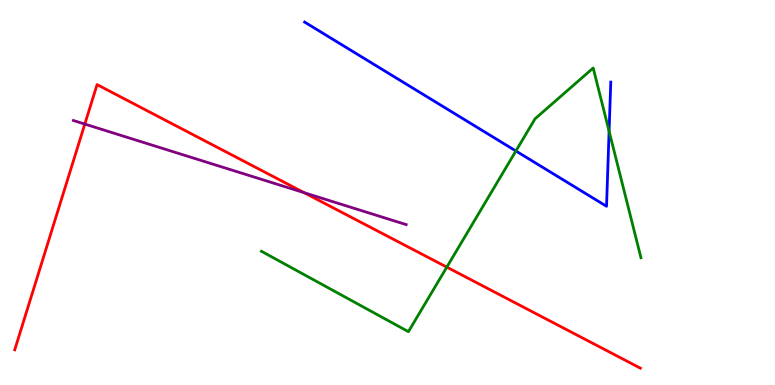[{'lines': ['blue', 'red'], 'intersections': []}, {'lines': ['green', 'red'], 'intersections': [{'x': 5.77, 'y': 3.06}]}, {'lines': ['purple', 'red'], 'intersections': [{'x': 1.09, 'y': 6.78}, {'x': 3.93, 'y': 4.99}]}, {'lines': ['blue', 'green'], 'intersections': [{'x': 6.66, 'y': 6.08}, {'x': 7.86, 'y': 6.59}]}, {'lines': ['blue', 'purple'], 'intersections': []}, {'lines': ['green', 'purple'], 'intersections': []}]